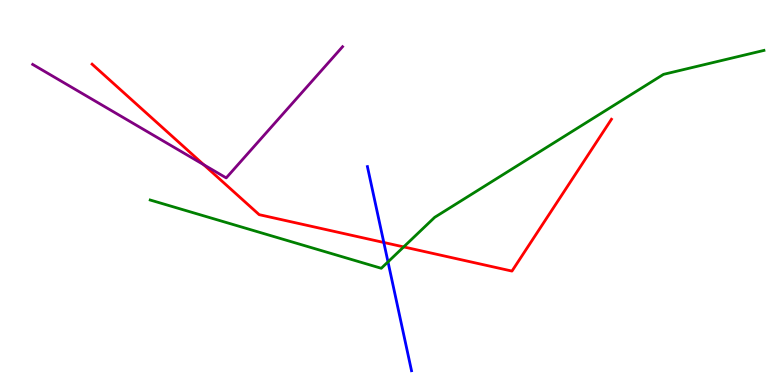[{'lines': ['blue', 'red'], 'intersections': [{'x': 4.95, 'y': 3.7}]}, {'lines': ['green', 'red'], 'intersections': [{'x': 5.21, 'y': 3.59}]}, {'lines': ['purple', 'red'], 'intersections': [{'x': 2.63, 'y': 5.72}]}, {'lines': ['blue', 'green'], 'intersections': [{'x': 5.01, 'y': 3.2}]}, {'lines': ['blue', 'purple'], 'intersections': []}, {'lines': ['green', 'purple'], 'intersections': []}]